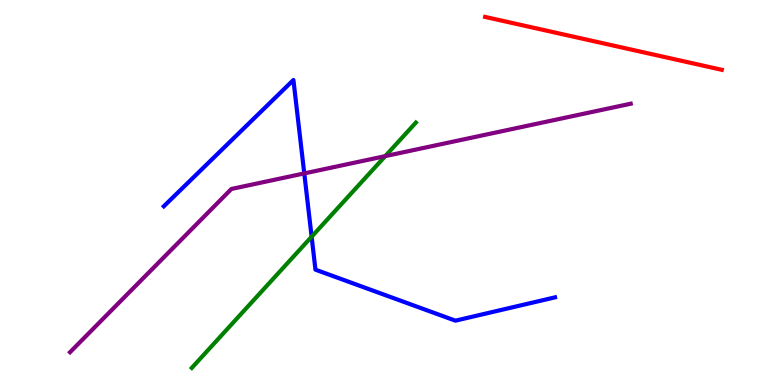[{'lines': ['blue', 'red'], 'intersections': []}, {'lines': ['green', 'red'], 'intersections': []}, {'lines': ['purple', 'red'], 'intersections': []}, {'lines': ['blue', 'green'], 'intersections': [{'x': 4.02, 'y': 3.85}]}, {'lines': ['blue', 'purple'], 'intersections': [{'x': 3.93, 'y': 5.5}]}, {'lines': ['green', 'purple'], 'intersections': [{'x': 4.97, 'y': 5.94}]}]